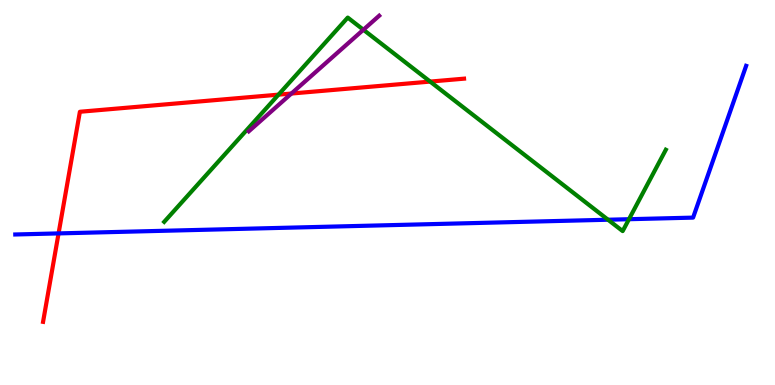[{'lines': ['blue', 'red'], 'intersections': [{'x': 0.756, 'y': 3.94}]}, {'lines': ['green', 'red'], 'intersections': [{'x': 3.59, 'y': 7.54}, {'x': 5.55, 'y': 7.88}]}, {'lines': ['purple', 'red'], 'intersections': [{'x': 3.76, 'y': 7.57}]}, {'lines': ['blue', 'green'], 'intersections': [{'x': 7.85, 'y': 4.29}, {'x': 8.12, 'y': 4.31}]}, {'lines': ['blue', 'purple'], 'intersections': []}, {'lines': ['green', 'purple'], 'intersections': [{'x': 4.69, 'y': 9.23}]}]